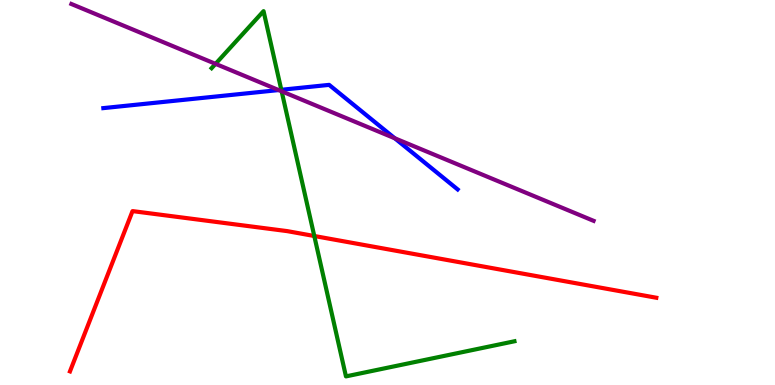[{'lines': ['blue', 'red'], 'intersections': []}, {'lines': ['green', 'red'], 'intersections': [{'x': 4.06, 'y': 3.87}]}, {'lines': ['purple', 'red'], 'intersections': []}, {'lines': ['blue', 'green'], 'intersections': [{'x': 3.63, 'y': 7.67}]}, {'lines': ['blue', 'purple'], 'intersections': [{'x': 3.6, 'y': 7.66}, {'x': 5.09, 'y': 6.41}]}, {'lines': ['green', 'purple'], 'intersections': [{'x': 2.78, 'y': 8.34}, {'x': 3.63, 'y': 7.63}]}]